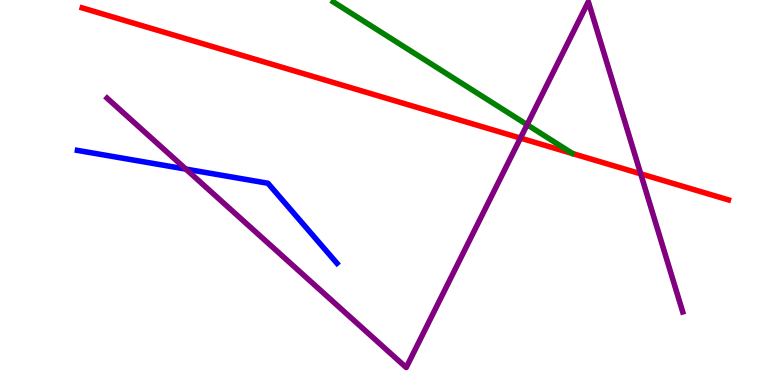[{'lines': ['blue', 'red'], 'intersections': []}, {'lines': ['green', 'red'], 'intersections': []}, {'lines': ['purple', 'red'], 'intersections': [{'x': 6.72, 'y': 6.41}, {'x': 8.27, 'y': 5.49}]}, {'lines': ['blue', 'green'], 'intersections': []}, {'lines': ['blue', 'purple'], 'intersections': [{'x': 2.4, 'y': 5.61}]}, {'lines': ['green', 'purple'], 'intersections': [{'x': 6.8, 'y': 6.76}]}]